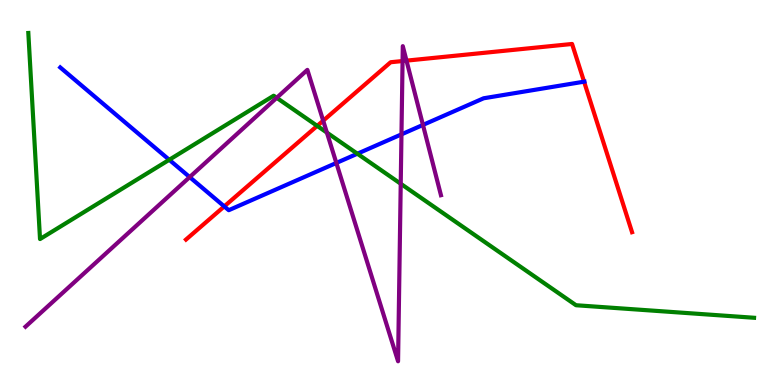[{'lines': ['blue', 'red'], 'intersections': [{'x': 2.89, 'y': 4.64}, {'x': 7.54, 'y': 7.88}]}, {'lines': ['green', 'red'], 'intersections': [{'x': 4.09, 'y': 6.73}]}, {'lines': ['purple', 'red'], 'intersections': [{'x': 4.17, 'y': 6.87}, {'x': 5.19, 'y': 8.41}, {'x': 5.25, 'y': 8.42}]}, {'lines': ['blue', 'green'], 'intersections': [{'x': 2.18, 'y': 5.85}, {'x': 4.61, 'y': 6.01}]}, {'lines': ['blue', 'purple'], 'intersections': [{'x': 2.45, 'y': 5.4}, {'x': 4.34, 'y': 5.77}, {'x': 5.18, 'y': 6.51}, {'x': 5.46, 'y': 6.76}]}, {'lines': ['green', 'purple'], 'intersections': [{'x': 3.57, 'y': 7.46}, {'x': 4.22, 'y': 6.56}, {'x': 5.17, 'y': 5.23}]}]